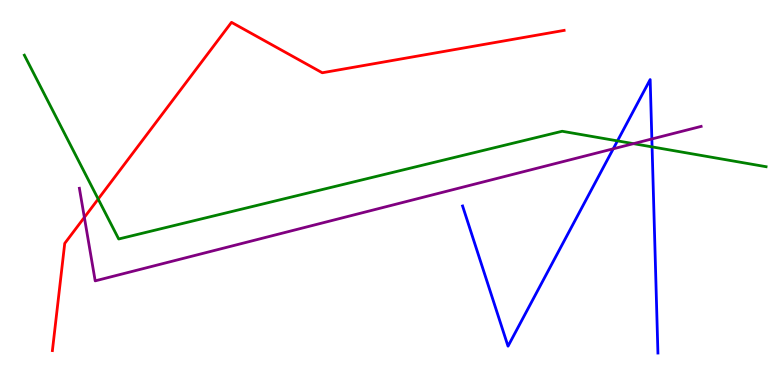[{'lines': ['blue', 'red'], 'intersections': []}, {'lines': ['green', 'red'], 'intersections': [{'x': 1.27, 'y': 4.83}]}, {'lines': ['purple', 'red'], 'intersections': [{'x': 1.09, 'y': 4.35}]}, {'lines': ['blue', 'green'], 'intersections': [{'x': 7.97, 'y': 6.34}, {'x': 8.41, 'y': 6.18}]}, {'lines': ['blue', 'purple'], 'intersections': [{'x': 7.91, 'y': 6.13}, {'x': 8.41, 'y': 6.39}]}, {'lines': ['green', 'purple'], 'intersections': [{'x': 8.17, 'y': 6.27}]}]